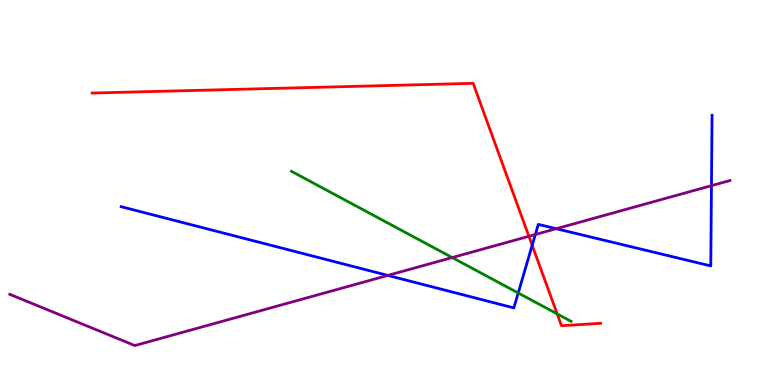[{'lines': ['blue', 'red'], 'intersections': [{'x': 6.87, 'y': 3.63}]}, {'lines': ['green', 'red'], 'intersections': [{'x': 7.19, 'y': 1.85}]}, {'lines': ['purple', 'red'], 'intersections': [{'x': 6.82, 'y': 3.86}]}, {'lines': ['blue', 'green'], 'intersections': [{'x': 6.69, 'y': 2.39}]}, {'lines': ['blue', 'purple'], 'intersections': [{'x': 5.0, 'y': 2.85}, {'x': 6.91, 'y': 3.91}, {'x': 7.18, 'y': 4.06}, {'x': 9.18, 'y': 5.18}]}, {'lines': ['green', 'purple'], 'intersections': [{'x': 5.83, 'y': 3.31}]}]